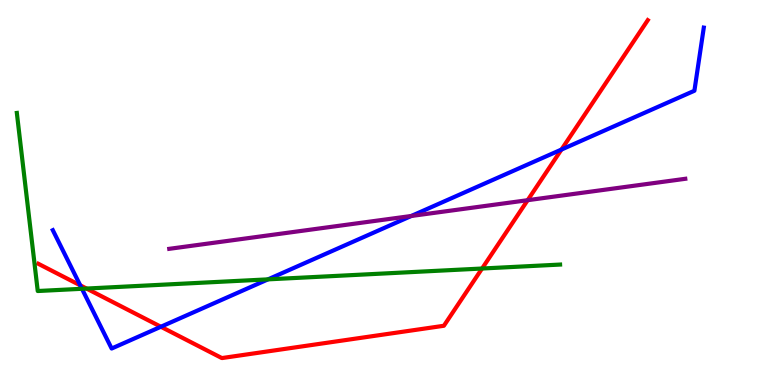[{'lines': ['blue', 'red'], 'intersections': [{'x': 1.04, 'y': 2.59}, {'x': 2.08, 'y': 1.51}, {'x': 7.24, 'y': 6.12}]}, {'lines': ['green', 'red'], 'intersections': [{'x': 1.12, 'y': 2.51}, {'x': 6.22, 'y': 3.03}]}, {'lines': ['purple', 'red'], 'intersections': [{'x': 6.81, 'y': 4.8}]}, {'lines': ['blue', 'green'], 'intersections': [{'x': 1.06, 'y': 2.5}, {'x': 3.46, 'y': 2.74}]}, {'lines': ['blue', 'purple'], 'intersections': [{'x': 5.31, 'y': 4.39}]}, {'lines': ['green', 'purple'], 'intersections': []}]